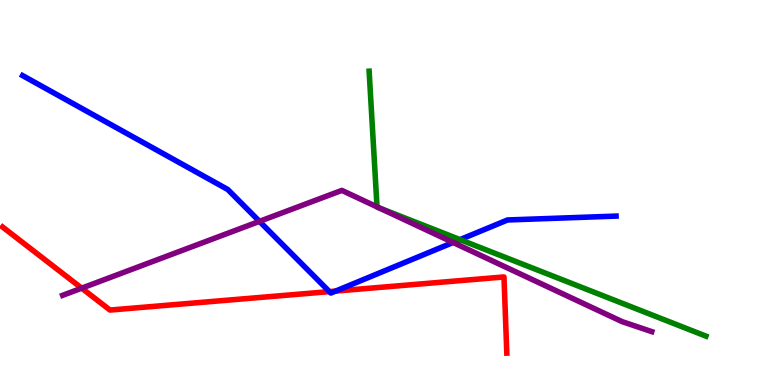[{'lines': ['blue', 'red'], 'intersections': [{'x': 4.25, 'y': 2.43}, {'x': 4.33, 'y': 2.44}]}, {'lines': ['green', 'red'], 'intersections': []}, {'lines': ['purple', 'red'], 'intersections': [{'x': 1.05, 'y': 2.52}]}, {'lines': ['blue', 'green'], 'intersections': [{'x': 5.94, 'y': 3.78}]}, {'lines': ['blue', 'purple'], 'intersections': [{'x': 3.35, 'y': 4.25}, {'x': 5.85, 'y': 3.7}]}, {'lines': ['green', 'purple'], 'intersections': [{'x': 4.86, 'y': 4.63}, {'x': 4.9, 'y': 4.6}]}]